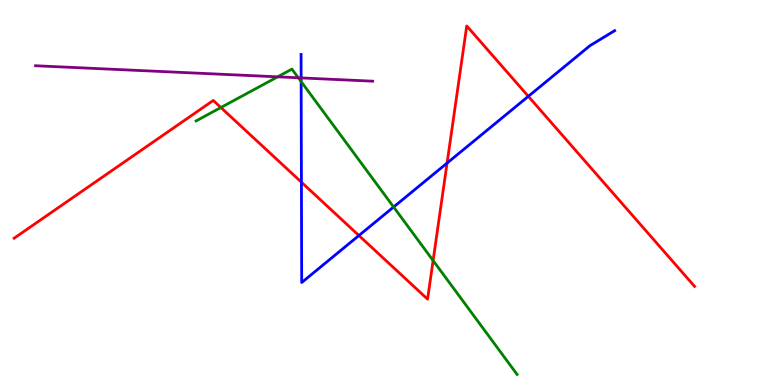[{'lines': ['blue', 'red'], 'intersections': [{'x': 3.89, 'y': 5.27}, {'x': 4.63, 'y': 3.88}, {'x': 5.77, 'y': 5.76}, {'x': 6.82, 'y': 7.5}]}, {'lines': ['green', 'red'], 'intersections': [{'x': 2.85, 'y': 7.21}, {'x': 5.59, 'y': 3.23}]}, {'lines': ['purple', 'red'], 'intersections': []}, {'lines': ['blue', 'green'], 'intersections': [{'x': 3.89, 'y': 7.88}, {'x': 5.08, 'y': 4.62}]}, {'lines': ['blue', 'purple'], 'intersections': [{'x': 3.89, 'y': 7.98}]}, {'lines': ['green', 'purple'], 'intersections': [{'x': 3.58, 'y': 8.0}, {'x': 3.85, 'y': 7.98}]}]